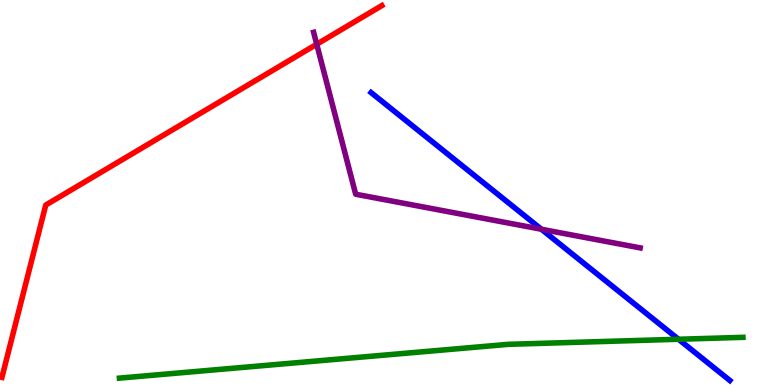[{'lines': ['blue', 'red'], 'intersections': []}, {'lines': ['green', 'red'], 'intersections': []}, {'lines': ['purple', 'red'], 'intersections': [{'x': 4.09, 'y': 8.85}]}, {'lines': ['blue', 'green'], 'intersections': [{'x': 8.75, 'y': 1.19}]}, {'lines': ['blue', 'purple'], 'intersections': [{'x': 6.99, 'y': 4.05}]}, {'lines': ['green', 'purple'], 'intersections': []}]